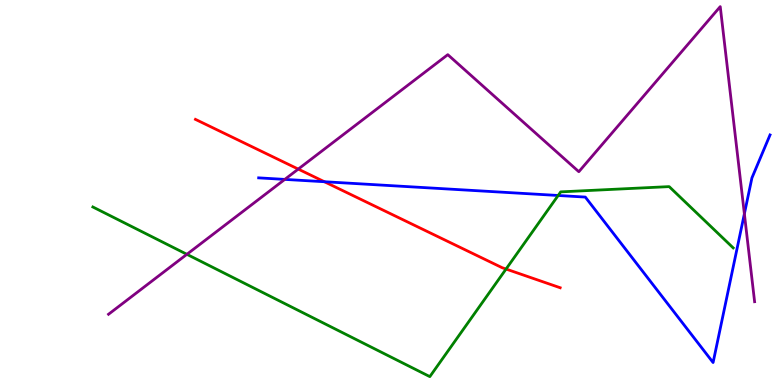[{'lines': ['blue', 'red'], 'intersections': [{'x': 4.19, 'y': 5.28}]}, {'lines': ['green', 'red'], 'intersections': [{'x': 6.53, 'y': 3.01}]}, {'lines': ['purple', 'red'], 'intersections': [{'x': 3.85, 'y': 5.61}]}, {'lines': ['blue', 'green'], 'intersections': [{'x': 7.2, 'y': 4.92}]}, {'lines': ['blue', 'purple'], 'intersections': [{'x': 3.67, 'y': 5.34}, {'x': 9.6, 'y': 4.45}]}, {'lines': ['green', 'purple'], 'intersections': [{'x': 2.41, 'y': 3.39}]}]